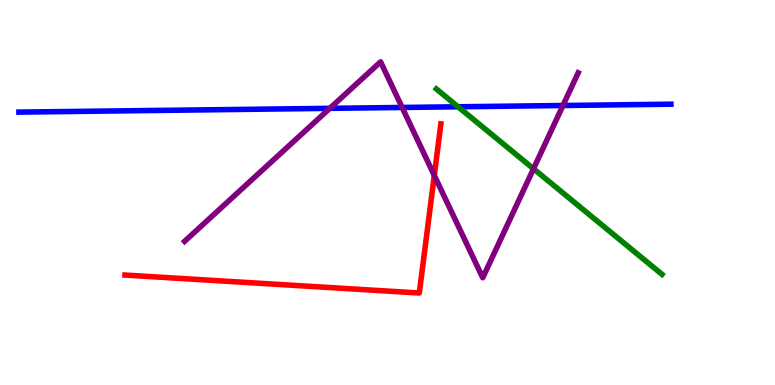[{'lines': ['blue', 'red'], 'intersections': []}, {'lines': ['green', 'red'], 'intersections': []}, {'lines': ['purple', 'red'], 'intersections': [{'x': 5.6, 'y': 5.44}]}, {'lines': ['blue', 'green'], 'intersections': [{'x': 5.91, 'y': 7.23}]}, {'lines': ['blue', 'purple'], 'intersections': [{'x': 4.26, 'y': 7.19}, {'x': 5.19, 'y': 7.21}, {'x': 7.26, 'y': 7.26}]}, {'lines': ['green', 'purple'], 'intersections': [{'x': 6.88, 'y': 5.62}]}]